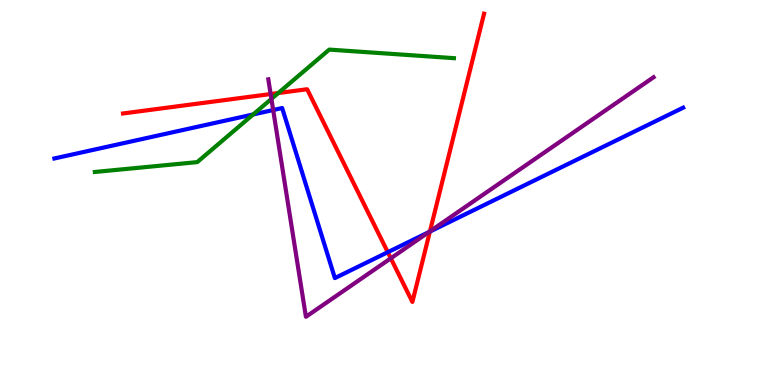[{'lines': ['blue', 'red'], 'intersections': [{'x': 5.0, 'y': 3.45}, {'x': 5.55, 'y': 3.98}]}, {'lines': ['green', 'red'], 'intersections': [{'x': 3.59, 'y': 7.58}]}, {'lines': ['purple', 'red'], 'intersections': [{'x': 3.49, 'y': 7.56}, {'x': 5.04, 'y': 3.29}, {'x': 5.55, 'y': 3.99}]}, {'lines': ['blue', 'green'], 'intersections': [{'x': 3.27, 'y': 7.03}]}, {'lines': ['blue', 'purple'], 'intersections': [{'x': 3.52, 'y': 7.14}, {'x': 5.53, 'y': 3.97}]}, {'lines': ['green', 'purple'], 'intersections': [{'x': 3.5, 'y': 7.43}]}]